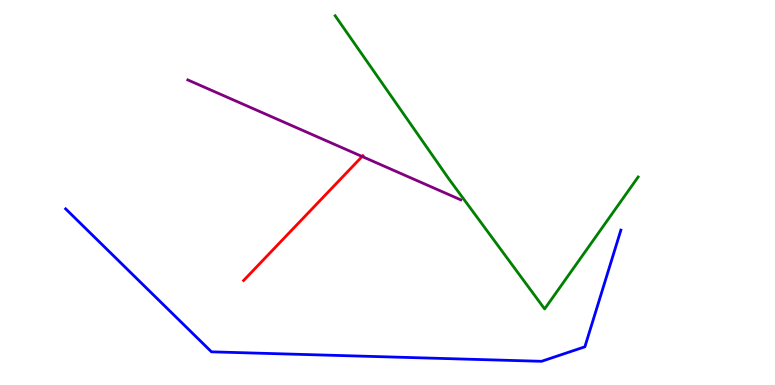[{'lines': ['blue', 'red'], 'intersections': []}, {'lines': ['green', 'red'], 'intersections': []}, {'lines': ['purple', 'red'], 'intersections': [{'x': 4.67, 'y': 5.94}]}, {'lines': ['blue', 'green'], 'intersections': []}, {'lines': ['blue', 'purple'], 'intersections': []}, {'lines': ['green', 'purple'], 'intersections': []}]